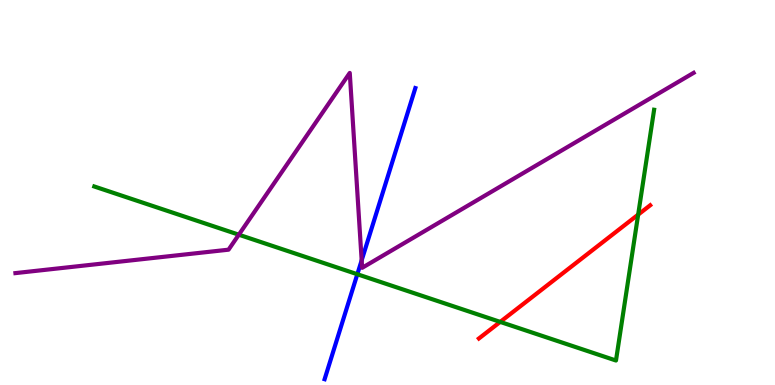[{'lines': ['blue', 'red'], 'intersections': []}, {'lines': ['green', 'red'], 'intersections': [{'x': 6.45, 'y': 1.64}, {'x': 8.23, 'y': 4.43}]}, {'lines': ['purple', 'red'], 'intersections': []}, {'lines': ['blue', 'green'], 'intersections': [{'x': 4.61, 'y': 2.88}]}, {'lines': ['blue', 'purple'], 'intersections': [{'x': 4.67, 'y': 3.24}]}, {'lines': ['green', 'purple'], 'intersections': [{'x': 3.08, 'y': 3.9}]}]